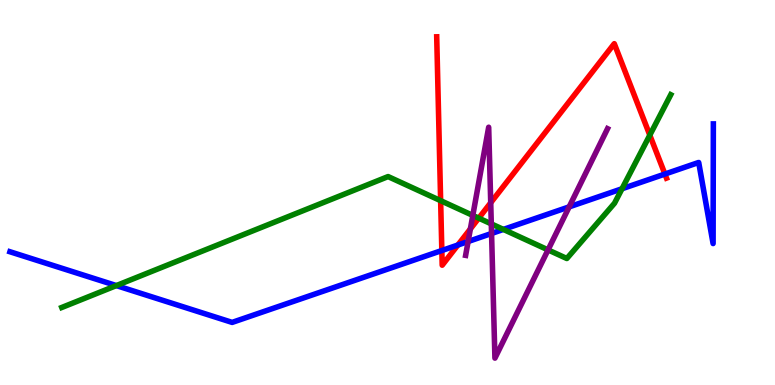[{'lines': ['blue', 'red'], 'intersections': [{'x': 5.7, 'y': 3.49}, {'x': 5.91, 'y': 3.64}, {'x': 8.58, 'y': 5.48}]}, {'lines': ['green', 'red'], 'intersections': [{'x': 5.69, 'y': 4.79}, {'x': 6.18, 'y': 4.33}, {'x': 8.38, 'y': 6.49}]}, {'lines': ['purple', 'red'], 'intersections': [{'x': 6.07, 'y': 4.05}, {'x': 6.33, 'y': 4.73}]}, {'lines': ['blue', 'green'], 'intersections': [{'x': 1.5, 'y': 2.58}, {'x': 6.5, 'y': 4.04}, {'x': 8.03, 'y': 5.1}]}, {'lines': ['blue', 'purple'], 'intersections': [{'x': 6.04, 'y': 3.73}, {'x': 6.34, 'y': 3.94}, {'x': 7.34, 'y': 4.63}]}, {'lines': ['green', 'purple'], 'intersections': [{'x': 6.1, 'y': 4.4}, {'x': 6.34, 'y': 4.18}, {'x': 7.07, 'y': 3.51}]}]